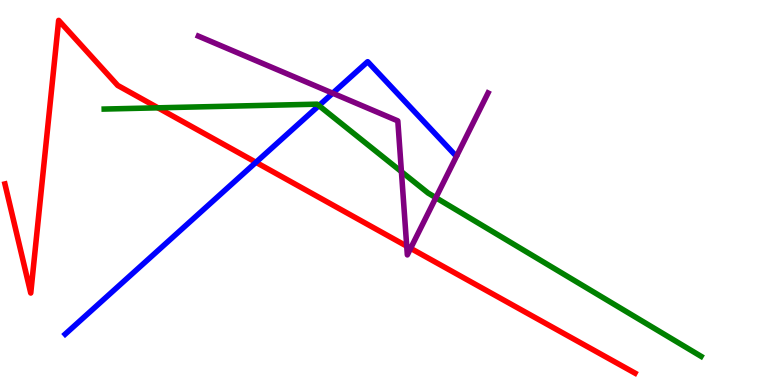[{'lines': ['blue', 'red'], 'intersections': [{'x': 3.3, 'y': 5.78}]}, {'lines': ['green', 'red'], 'intersections': [{'x': 2.04, 'y': 7.2}]}, {'lines': ['purple', 'red'], 'intersections': [{'x': 5.25, 'y': 3.61}, {'x': 5.3, 'y': 3.55}]}, {'lines': ['blue', 'green'], 'intersections': [{'x': 4.12, 'y': 7.26}]}, {'lines': ['blue', 'purple'], 'intersections': [{'x': 4.29, 'y': 7.58}]}, {'lines': ['green', 'purple'], 'intersections': [{'x': 5.18, 'y': 5.54}, {'x': 5.62, 'y': 4.87}]}]